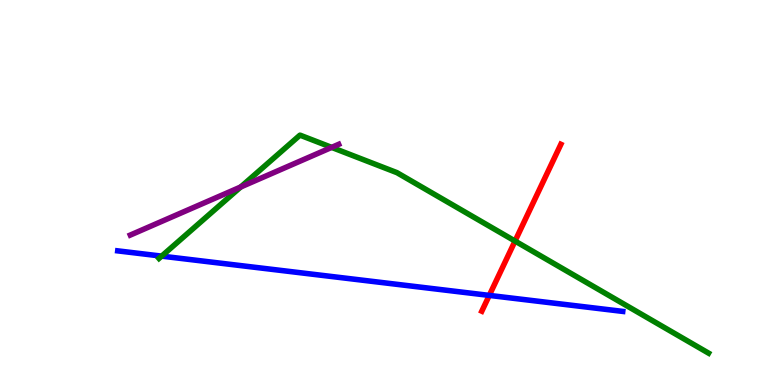[{'lines': ['blue', 'red'], 'intersections': [{'x': 6.31, 'y': 2.33}]}, {'lines': ['green', 'red'], 'intersections': [{'x': 6.65, 'y': 3.74}]}, {'lines': ['purple', 'red'], 'intersections': []}, {'lines': ['blue', 'green'], 'intersections': [{'x': 2.09, 'y': 3.35}]}, {'lines': ['blue', 'purple'], 'intersections': []}, {'lines': ['green', 'purple'], 'intersections': [{'x': 3.11, 'y': 5.14}, {'x': 4.28, 'y': 6.17}]}]